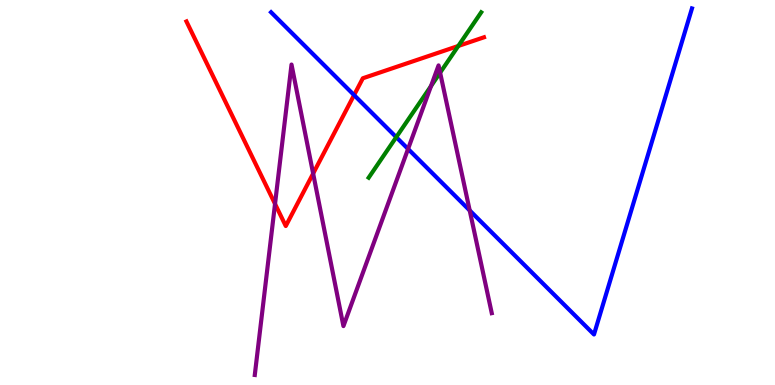[{'lines': ['blue', 'red'], 'intersections': [{'x': 4.57, 'y': 7.53}]}, {'lines': ['green', 'red'], 'intersections': [{'x': 5.91, 'y': 8.81}]}, {'lines': ['purple', 'red'], 'intersections': [{'x': 3.55, 'y': 4.7}, {'x': 4.04, 'y': 5.49}]}, {'lines': ['blue', 'green'], 'intersections': [{'x': 5.11, 'y': 6.44}]}, {'lines': ['blue', 'purple'], 'intersections': [{'x': 5.27, 'y': 6.13}, {'x': 6.06, 'y': 4.53}]}, {'lines': ['green', 'purple'], 'intersections': [{'x': 5.56, 'y': 7.76}, {'x': 5.68, 'y': 8.11}]}]